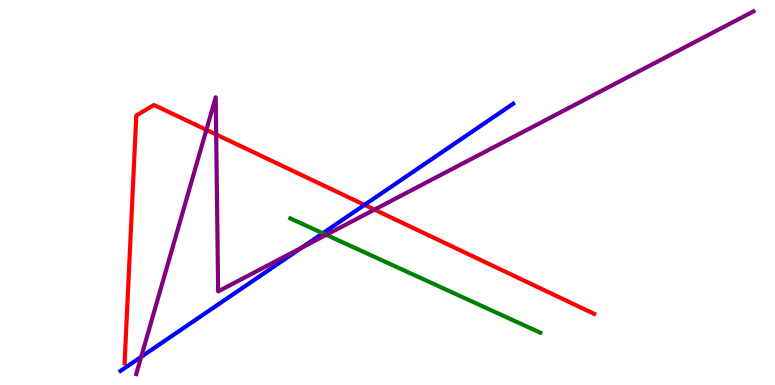[{'lines': ['blue', 'red'], 'intersections': [{'x': 4.7, 'y': 4.68}]}, {'lines': ['green', 'red'], 'intersections': []}, {'lines': ['purple', 'red'], 'intersections': [{'x': 2.66, 'y': 6.63}, {'x': 2.79, 'y': 6.51}, {'x': 4.83, 'y': 4.56}]}, {'lines': ['blue', 'green'], 'intersections': [{'x': 4.17, 'y': 3.94}]}, {'lines': ['blue', 'purple'], 'intersections': [{'x': 1.82, 'y': 0.731}, {'x': 3.89, 'y': 3.56}]}, {'lines': ['green', 'purple'], 'intersections': [{'x': 4.21, 'y': 3.9}]}]